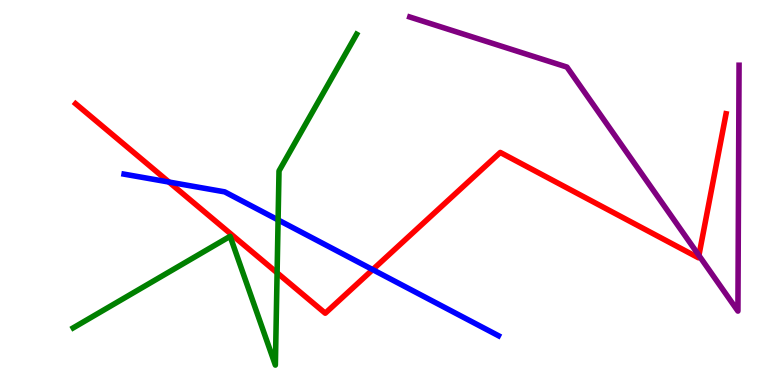[{'lines': ['blue', 'red'], 'intersections': [{'x': 2.18, 'y': 5.27}, {'x': 4.81, 'y': 3.0}]}, {'lines': ['green', 'red'], 'intersections': [{'x': 3.58, 'y': 2.91}]}, {'lines': ['purple', 'red'], 'intersections': [{'x': 9.02, 'y': 3.37}]}, {'lines': ['blue', 'green'], 'intersections': [{'x': 3.59, 'y': 4.29}]}, {'lines': ['blue', 'purple'], 'intersections': []}, {'lines': ['green', 'purple'], 'intersections': []}]